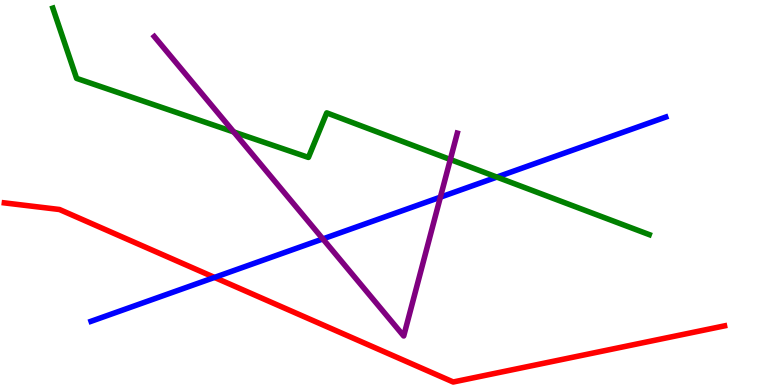[{'lines': ['blue', 'red'], 'intersections': [{'x': 2.77, 'y': 2.79}]}, {'lines': ['green', 'red'], 'intersections': []}, {'lines': ['purple', 'red'], 'intersections': []}, {'lines': ['blue', 'green'], 'intersections': [{'x': 6.41, 'y': 5.4}]}, {'lines': ['blue', 'purple'], 'intersections': [{'x': 4.17, 'y': 3.79}, {'x': 5.68, 'y': 4.88}]}, {'lines': ['green', 'purple'], 'intersections': [{'x': 3.02, 'y': 6.57}, {'x': 5.81, 'y': 5.86}]}]